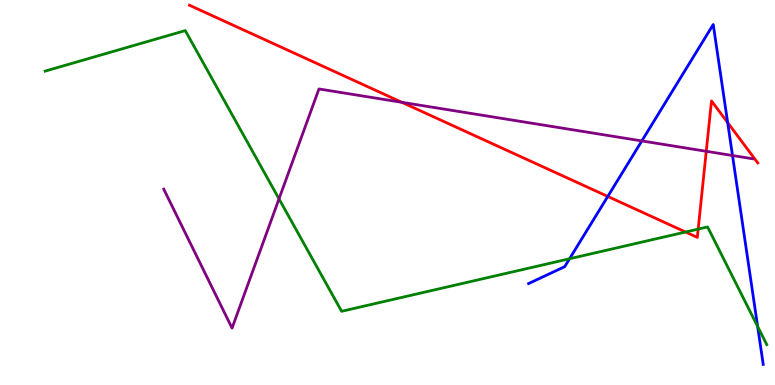[{'lines': ['blue', 'red'], 'intersections': [{'x': 7.84, 'y': 4.9}, {'x': 9.39, 'y': 6.82}]}, {'lines': ['green', 'red'], 'intersections': [{'x': 8.85, 'y': 3.97}, {'x': 9.01, 'y': 4.05}]}, {'lines': ['purple', 'red'], 'intersections': [{'x': 5.18, 'y': 7.34}, {'x': 9.11, 'y': 6.07}]}, {'lines': ['blue', 'green'], 'intersections': [{'x': 7.35, 'y': 3.28}, {'x': 9.78, 'y': 1.52}]}, {'lines': ['blue', 'purple'], 'intersections': [{'x': 8.28, 'y': 6.34}, {'x': 9.45, 'y': 5.96}]}, {'lines': ['green', 'purple'], 'intersections': [{'x': 3.6, 'y': 4.83}]}]